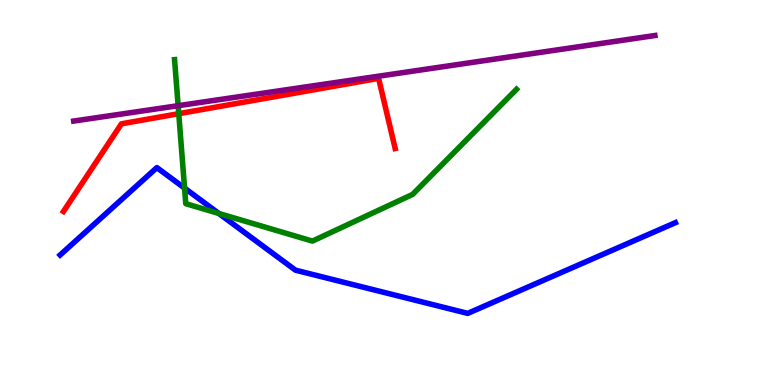[{'lines': ['blue', 'red'], 'intersections': []}, {'lines': ['green', 'red'], 'intersections': [{'x': 2.31, 'y': 7.05}]}, {'lines': ['purple', 'red'], 'intersections': []}, {'lines': ['blue', 'green'], 'intersections': [{'x': 2.38, 'y': 5.11}, {'x': 2.82, 'y': 4.46}]}, {'lines': ['blue', 'purple'], 'intersections': []}, {'lines': ['green', 'purple'], 'intersections': [{'x': 2.3, 'y': 7.25}]}]